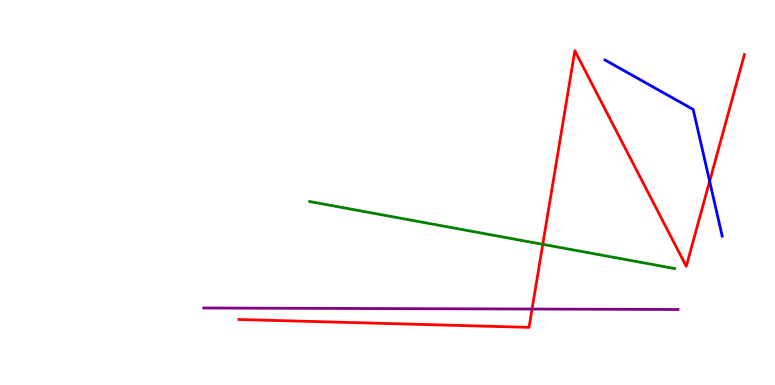[{'lines': ['blue', 'red'], 'intersections': [{'x': 9.16, 'y': 5.29}]}, {'lines': ['green', 'red'], 'intersections': [{'x': 7.0, 'y': 3.65}]}, {'lines': ['purple', 'red'], 'intersections': [{'x': 6.87, 'y': 1.97}]}, {'lines': ['blue', 'green'], 'intersections': []}, {'lines': ['blue', 'purple'], 'intersections': []}, {'lines': ['green', 'purple'], 'intersections': []}]